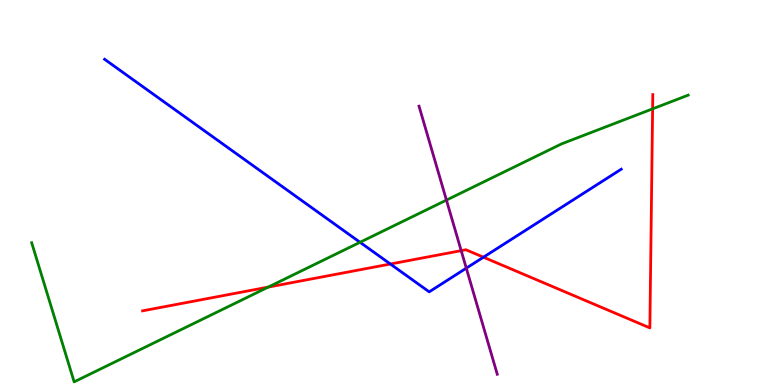[{'lines': ['blue', 'red'], 'intersections': [{'x': 5.04, 'y': 3.14}, {'x': 6.24, 'y': 3.32}]}, {'lines': ['green', 'red'], 'intersections': [{'x': 3.46, 'y': 2.54}, {'x': 8.42, 'y': 7.17}]}, {'lines': ['purple', 'red'], 'intersections': [{'x': 5.95, 'y': 3.49}]}, {'lines': ['blue', 'green'], 'intersections': [{'x': 4.65, 'y': 3.71}]}, {'lines': ['blue', 'purple'], 'intersections': [{'x': 6.02, 'y': 3.03}]}, {'lines': ['green', 'purple'], 'intersections': [{'x': 5.76, 'y': 4.8}]}]